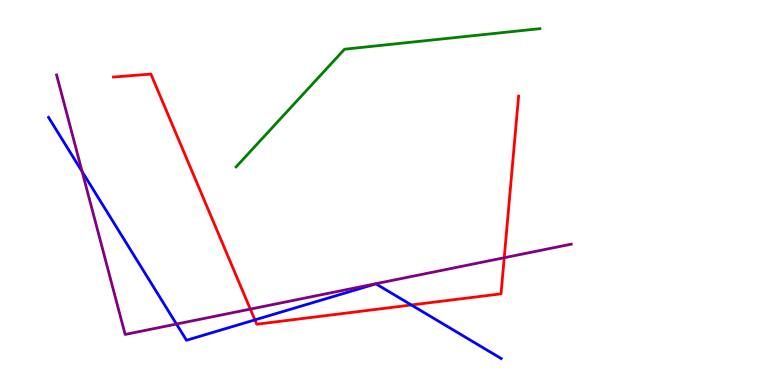[{'lines': ['blue', 'red'], 'intersections': [{'x': 3.29, 'y': 1.69}, {'x': 5.31, 'y': 2.08}]}, {'lines': ['green', 'red'], 'intersections': []}, {'lines': ['purple', 'red'], 'intersections': [{'x': 3.23, 'y': 1.97}, {'x': 6.51, 'y': 3.31}]}, {'lines': ['blue', 'green'], 'intersections': []}, {'lines': ['blue', 'purple'], 'intersections': [{'x': 1.06, 'y': 5.54}, {'x': 2.28, 'y': 1.58}]}, {'lines': ['green', 'purple'], 'intersections': []}]